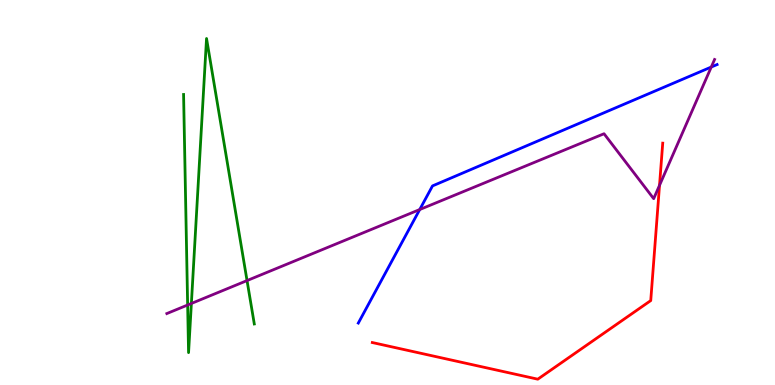[{'lines': ['blue', 'red'], 'intersections': []}, {'lines': ['green', 'red'], 'intersections': []}, {'lines': ['purple', 'red'], 'intersections': [{'x': 8.51, 'y': 5.19}]}, {'lines': ['blue', 'green'], 'intersections': []}, {'lines': ['blue', 'purple'], 'intersections': [{'x': 5.42, 'y': 4.56}, {'x': 9.18, 'y': 8.26}]}, {'lines': ['green', 'purple'], 'intersections': [{'x': 2.42, 'y': 2.08}, {'x': 2.47, 'y': 2.12}, {'x': 3.19, 'y': 2.71}]}]